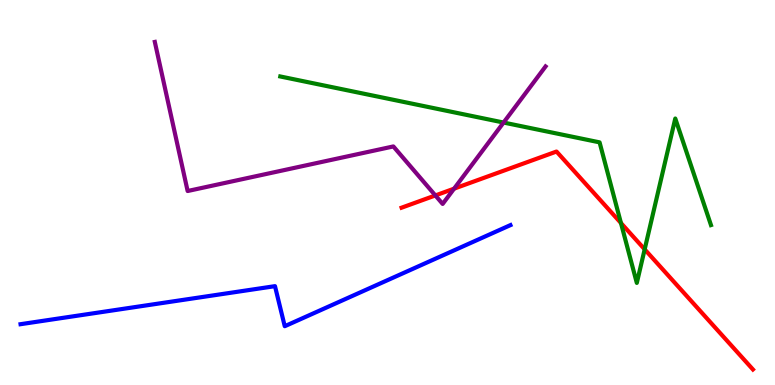[{'lines': ['blue', 'red'], 'intersections': []}, {'lines': ['green', 'red'], 'intersections': [{'x': 8.01, 'y': 4.21}, {'x': 8.32, 'y': 3.52}]}, {'lines': ['purple', 'red'], 'intersections': [{'x': 5.62, 'y': 4.92}, {'x': 5.86, 'y': 5.1}]}, {'lines': ['blue', 'green'], 'intersections': []}, {'lines': ['blue', 'purple'], 'intersections': []}, {'lines': ['green', 'purple'], 'intersections': [{'x': 6.5, 'y': 6.82}]}]